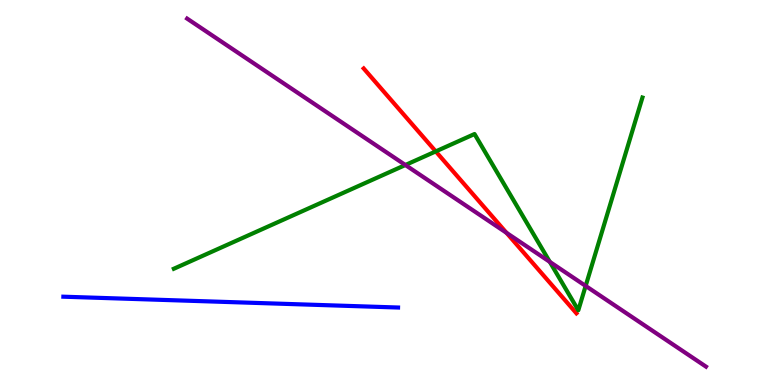[{'lines': ['blue', 'red'], 'intersections': []}, {'lines': ['green', 'red'], 'intersections': [{'x': 5.62, 'y': 6.07}]}, {'lines': ['purple', 'red'], 'intersections': [{'x': 6.54, 'y': 3.95}]}, {'lines': ['blue', 'green'], 'intersections': []}, {'lines': ['blue', 'purple'], 'intersections': []}, {'lines': ['green', 'purple'], 'intersections': [{'x': 5.23, 'y': 5.71}, {'x': 7.09, 'y': 3.2}, {'x': 7.56, 'y': 2.57}]}]